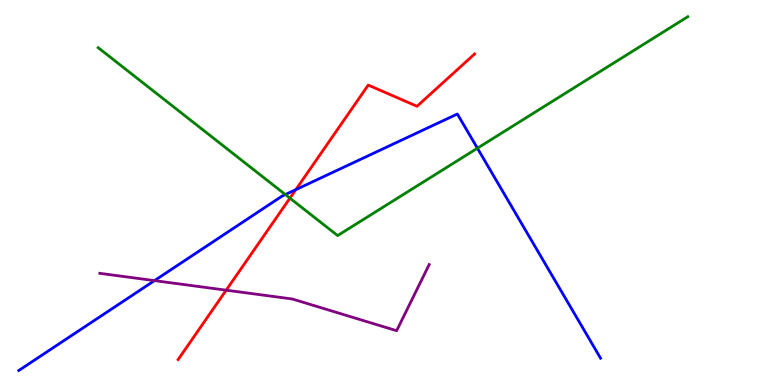[{'lines': ['blue', 'red'], 'intersections': [{'x': 3.82, 'y': 5.07}]}, {'lines': ['green', 'red'], 'intersections': [{'x': 3.74, 'y': 4.85}]}, {'lines': ['purple', 'red'], 'intersections': [{'x': 2.92, 'y': 2.46}]}, {'lines': ['blue', 'green'], 'intersections': [{'x': 3.68, 'y': 4.95}, {'x': 6.16, 'y': 6.15}]}, {'lines': ['blue', 'purple'], 'intersections': [{'x': 1.99, 'y': 2.71}]}, {'lines': ['green', 'purple'], 'intersections': []}]